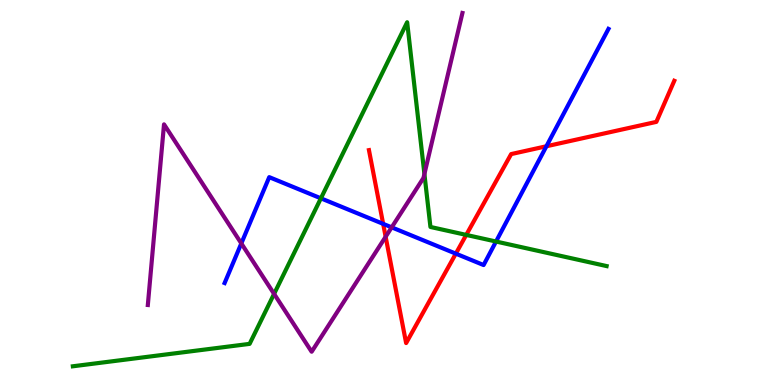[{'lines': ['blue', 'red'], 'intersections': [{'x': 4.94, 'y': 4.19}, {'x': 5.88, 'y': 3.41}, {'x': 7.05, 'y': 6.2}]}, {'lines': ['green', 'red'], 'intersections': [{'x': 6.02, 'y': 3.9}]}, {'lines': ['purple', 'red'], 'intersections': [{'x': 4.98, 'y': 3.85}]}, {'lines': ['blue', 'green'], 'intersections': [{'x': 4.14, 'y': 4.85}, {'x': 6.4, 'y': 3.73}]}, {'lines': ['blue', 'purple'], 'intersections': [{'x': 3.11, 'y': 3.68}, {'x': 5.05, 'y': 4.09}]}, {'lines': ['green', 'purple'], 'intersections': [{'x': 3.54, 'y': 2.37}, {'x': 5.48, 'y': 5.48}]}]